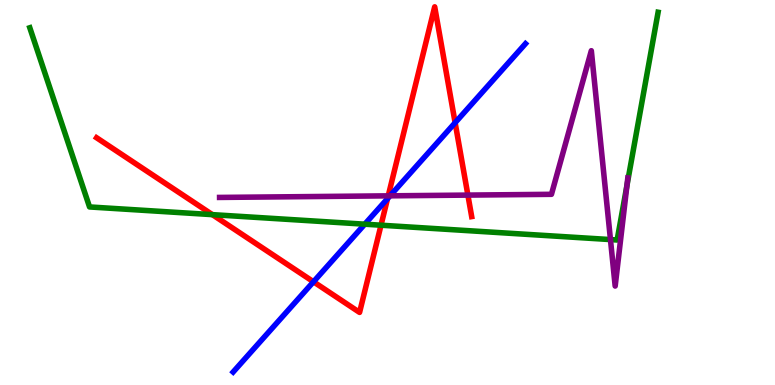[{'lines': ['blue', 'red'], 'intersections': [{'x': 4.04, 'y': 2.68}, {'x': 5.0, 'y': 4.84}, {'x': 5.87, 'y': 6.81}]}, {'lines': ['green', 'red'], 'intersections': [{'x': 2.74, 'y': 4.42}, {'x': 4.92, 'y': 4.15}]}, {'lines': ['purple', 'red'], 'intersections': [{'x': 5.01, 'y': 4.91}, {'x': 6.04, 'y': 4.93}]}, {'lines': ['blue', 'green'], 'intersections': [{'x': 4.71, 'y': 4.18}]}, {'lines': ['blue', 'purple'], 'intersections': [{'x': 5.03, 'y': 4.91}]}, {'lines': ['green', 'purple'], 'intersections': [{'x': 7.88, 'y': 3.78}, {'x': 8.09, 'y': 5.18}]}]